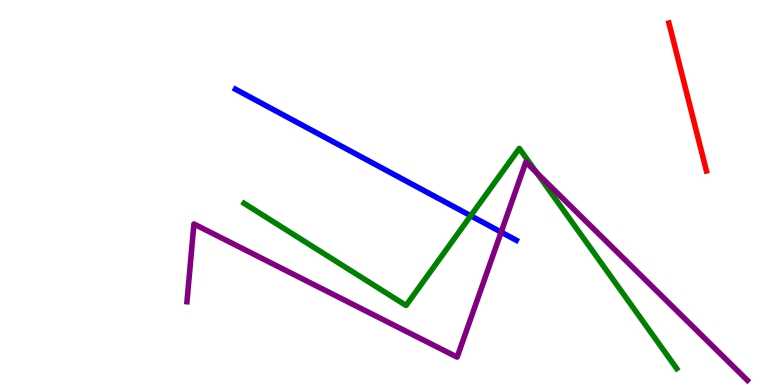[{'lines': ['blue', 'red'], 'intersections': []}, {'lines': ['green', 'red'], 'intersections': []}, {'lines': ['purple', 'red'], 'intersections': []}, {'lines': ['blue', 'green'], 'intersections': [{'x': 6.07, 'y': 4.4}]}, {'lines': ['blue', 'purple'], 'intersections': [{'x': 6.47, 'y': 3.97}]}, {'lines': ['green', 'purple'], 'intersections': [{'x': 6.93, 'y': 5.51}]}]